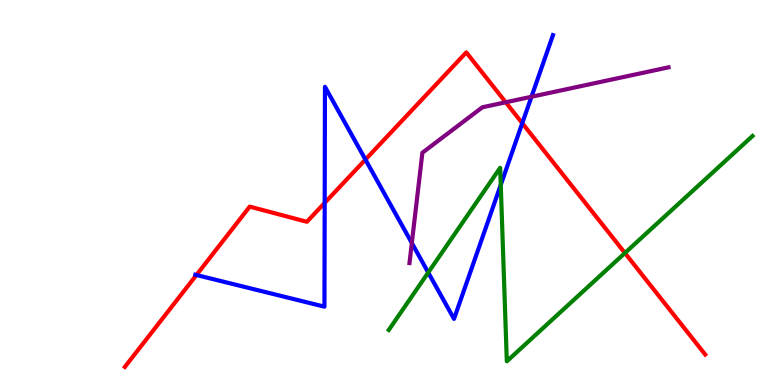[{'lines': ['blue', 'red'], 'intersections': [{'x': 2.53, 'y': 2.86}, {'x': 4.19, 'y': 4.73}, {'x': 4.72, 'y': 5.86}, {'x': 6.74, 'y': 6.8}]}, {'lines': ['green', 'red'], 'intersections': [{'x': 8.06, 'y': 3.43}]}, {'lines': ['purple', 'red'], 'intersections': [{'x': 6.53, 'y': 7.34}]}, {'lines': ['blue', 'green'], 'intersections': [{'x': 5.53, 'y': 2.92}, {'x': 6.46, 'y': 5.2}]}, {'lines': ['blue', 'purple'], 'intersections': [{'x': 5.31, 'y': 3.69}, {'x': 6.86, 'y': 7.49}]}, {'lines': ['green', 'purple'], 'intersections': []}]